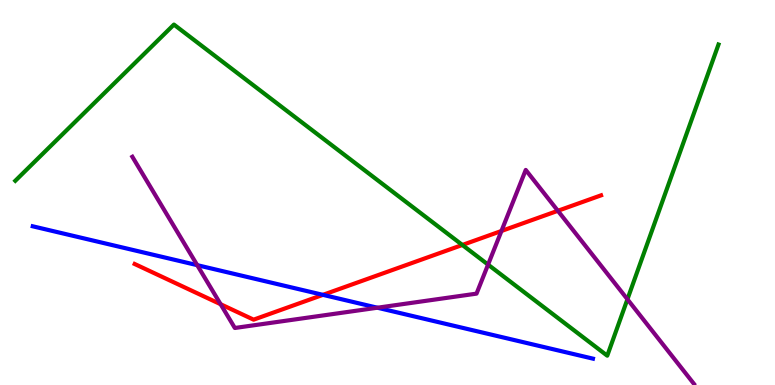[{'lines': ['blue', 'red'], 'intersections': [{'x': 4.17, 'y': 2.34}]}, {'lines': ['green', 'red'], 'intersections': [{'x': 5.97, 'y': 3.64}]}, {'lines': ['purple', 'red'], 'intersections': [{'x': 2.85, 'y': 2.1}, {'x': 6.47, 'y': 4.0}, {'x': 7.2, 'y': 4.52}]}, {'lines': ['blue', 'green'], 'intersections': []}, {'lines': ['blue', 'purple'], 'intersections': [{'x': 2.54, 'y': 3.11}, {'x': 4.87, 'y': 2.01}]}, {'lines': ['green', 'purple'], 'intersections': [{'x': 6.3, 'y': 3.13}, {'x': 8.1, 'y': 2.23}]}]